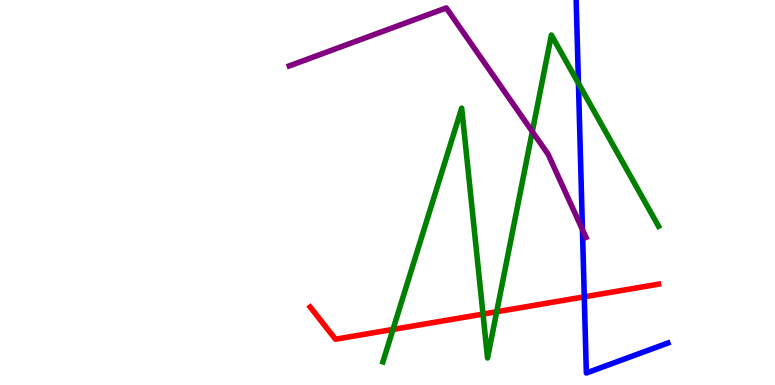[{'lines': ['blue', 'red'], 'intersections': [{'x': 7.54, 'y': 2.29}]}, {'lines': ['green', 'red'], 'intersections': [{'x': 5.07, 'y': 1.44}, {'x': 6.23, 'y': 1.84}, {'x': 6.41, 'y': 1.9}]}, {'lines': ['purple', 'red'], 'intersections': []}, {'lines': ['blue', 'green'], 'intersections': [{'x': 7.46, 'y': 7.84}]}, {'lines': ['blue', 'purple'], 'intersections': [{'x': 7.52, 'y': 4.04}]}, {'lines': ['green', 'purple'], 'intersections': [{'x': 6.87, 'y': 6.58}]}]